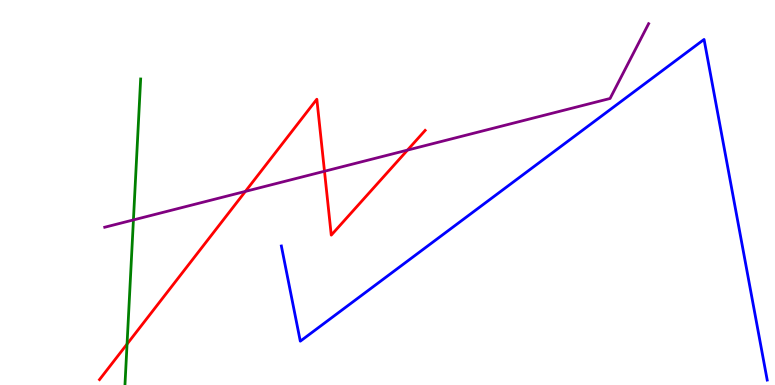[{'lines': ['blue', 'red'], 'intersections': []}, {'lines': ['green', 'red'], 'intersections': [{'x': 1.64, 'y': 1.06}]}, {'lines': ['purple', 'red'], 'intersections': [{'x': 3.17, 'y': 5.03}, {'x': 4.19, 'y': 5.55}, {'x': 5.26, 'y': 6.1}]}, {'lines': ['blue', 'green'], 'intersections': []}, {'lines': ['blue', 'purple'], 'intersections': []}, {'lines': ['green', 'purple'], 'intersections': [{'x': 1.72, 'y': 4.29}]}]